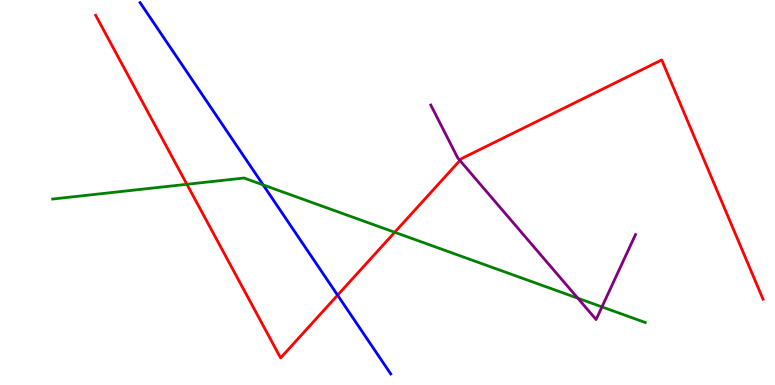[{'lines': ['blue', 'red'], 'intersections': [{'x': 4.36, 'y': 2.33}]}, {'lines': ['green', 'red'], 'intersections': [{'x': 2.41, 'y': 5.21}, {'x': 5.09, 'y': 3.97}]}, {'lines': ['purple', 'red'], 'intersections': [{'x': 5.93, 'y': 5.83}]}, {'lines': ['blue', 'green'], 'intersections': [{'x': 3.4, 'y': 5.2}]}, {'lines': ['blue', 'purple'], 'intersections': []}, {'lines': ['green', 'purple'], 'intersections': [{'x': 7.46, 'y': 2.25}, {'x': 7.77, 'y': 2.03}]}]